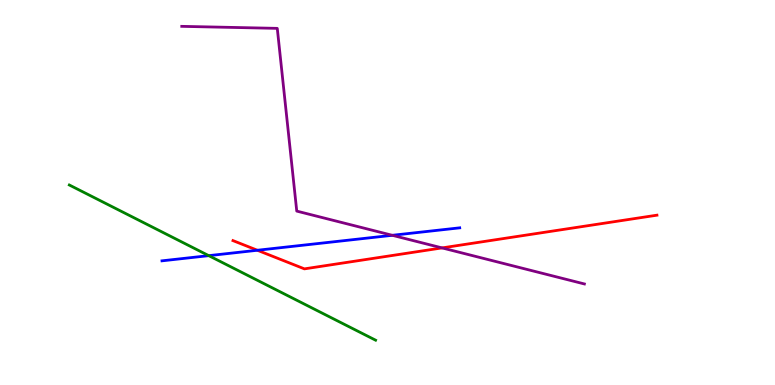[{'lines': ['blue', 'red'], 'intersections': [{'x': 3.32, 'y': 3.5}]}, {'lines': ['green', 'red'], 'intersections': []}, {'lines': ['purple', 'red'], 'intersections': [{'x': 5.7, 'y': 3.56}]}, {'lines': ['blue', 'green'], 'intersections': [{'x': 2.69, 'y': 3.36}]}, {'lines': ['blue', 'purple'], 'intersections': [{'x': 5.06, 'y': 3.89}]}, {'lines': ['green', 'purple'], 'intersections': []}]